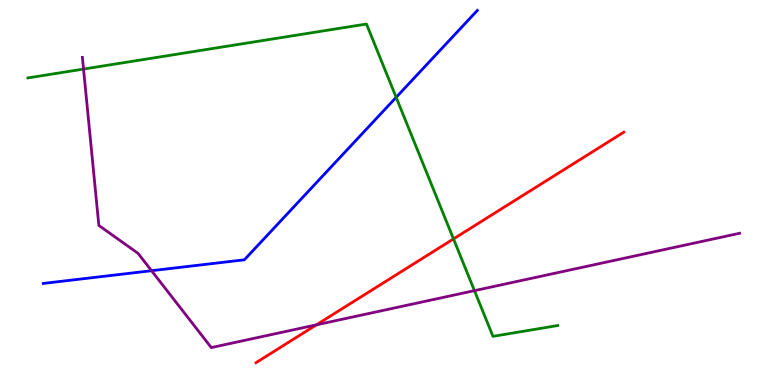[{'lines': ['blue', 'red'], 'intersections': []}, {'lines': ['green', 'red'], 'intersections': [{'x': 5.85, 'y': 3.79}]}, {'lines': ['purple', 'red'], 'intersections': [{'x': 4.08, 'y': 1.56}]}, {'lines': ['blue', 'green'], 'intersections': [{'x': 5.11, 'y': 7.47}]}, {'lines': ['blue', 'purple'], 'intersections': [{'x': 1.96, 'y': 2.97}]}, {'lines': ['green', 'purple'], 'intersections': [{'x': 1.08, 'y': 8.21}, {'x': 6.12, 'y': 2.45}]}]